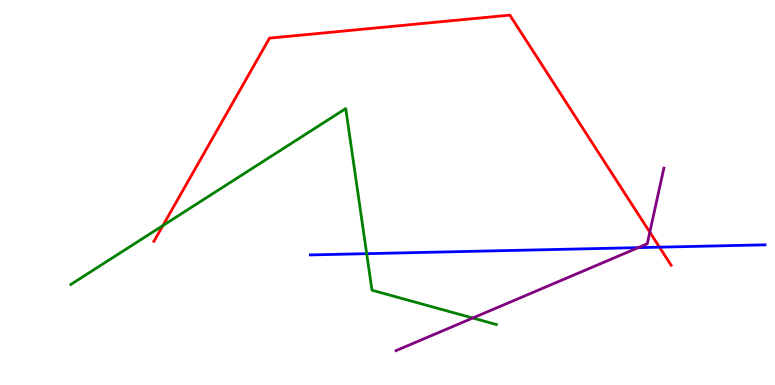[{'lines': ['blue', 'red'], 'intersections': [{'x': 8.51, 'y': 3.58}]}, {'lines': ['green', 'red'], 'intersections': [{'x': 2.1, 'y': 4.14}]}, {'lines': ['purple', 'red'], 'intersections': [{'x': 8.38, 'y': 3.97}]}, {'lines': ['blue', 'green'], 'intersections': [{'x': 4.73, 'y': 3.41}]}, {'lines': ['blue', 'purple'], 'intersections': [{'x': 8.23, 'y': 3.57}]}, {'lines': ['green', 'purple'], 'intersections': [{'x': 6.1, 'y': 1.74}]}]